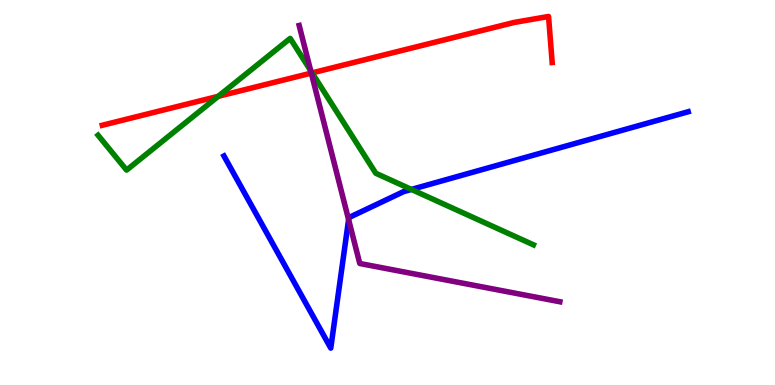[{'lines': ['blue', 'red'], 'intersections': []}, {'lines': ['green', 'red'], 'intersections': [{'x': 2.82, 'y': 7.5}, {'x': 4.03, 'y': 8.11}]}, {'lines': ['purple', 'red'], 'intersections': [{'x': 4.02, 'y': 8.1}]}, {'lines': ['blue', 'green'], 'intersections': [{'x': 5.31, 'y': 5.08}]}, {'lines': ['blue', 'purple'], 'intersections': [{'x': 4.5, 'y': 4.3}]}, {'lines': ['green', 'purple'], 'intersections': [{'x': 4.01, 'y': 8.16}]}]